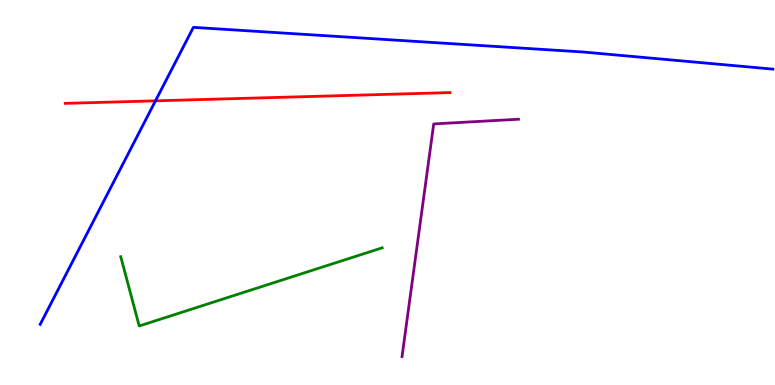[{'lines': ['blue', 'red'], 'intersections': [{'x': 2.01, 'y': 7.38}]}, {'lines': ['green', 'red'], 'intersections': []}, {'lines': ['purple', 'red'], 'intersections': []}, {'lines': ['blue', 'green'], 'intersections': []}, {'lines': ['blue', 'purple'], 'intersections': []}, {'lines': ['green', 'purple'], 'intersections': []}]